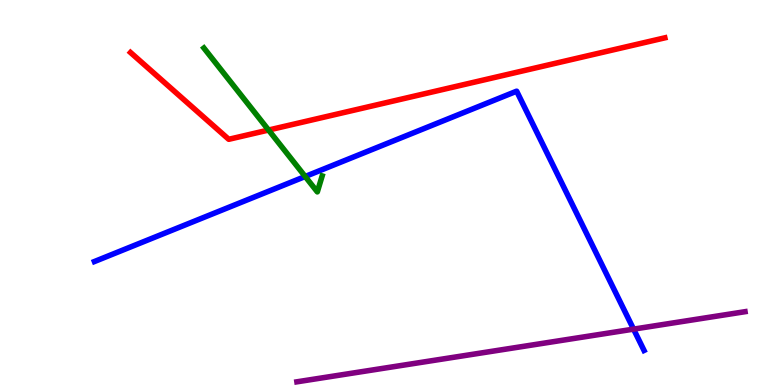[{'lines': ['blue', 'red'], 'intersections': []}, {'lines': ['green', 'red'], 'intersections': [{'x': 3.47, 'y': 6.62}]}, {'lines': ['purple', 'red'], 'intersections': []}, {'lines': ['blue', 'green'], 'intersections': [{'x': 3.94, 'y': 5.42}]}, {'lines': ['blue', 'purple'], 'intersections': [{'x': 8.18, 'y': 1.45}]}, {'lines': ['green', 'purple'], 'intersections': []}]